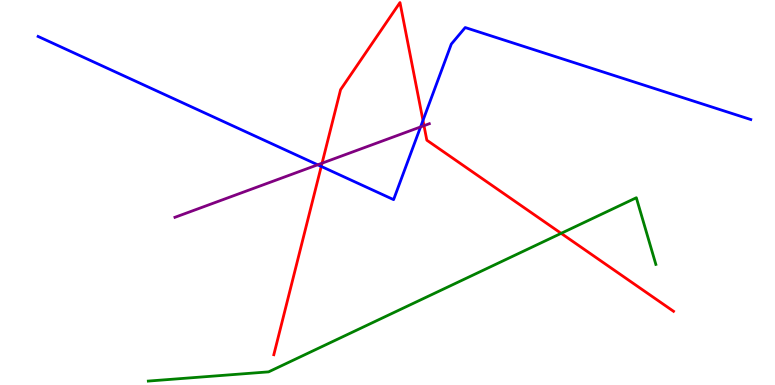[{'lines': ['blue', 'red'], 'intersections': [{'x': 4.15, 'y': 5.68}, {'x': 5.46, 'y': 6.87}]}, {'lines': ['green', 'red'], 'intersections': [{'x': 7.24, 'y': 3.94}]}, {'lines': ['purple', 'red'], 'intersections': [{'x': 4.16, 'y': 5.76}, {'x': 5.47, 'y': 6.74}]}, {'lines': ['blue', 'green'], 'intersections': []}, {'lines': ['blue', 'purple'], 'intersections': [{'x': 4.1, 'y': 5.72}, {'x': 5.43, 'y': 6.7}]}, {'lines': ['green', 'purple'], 'intersections': []}]